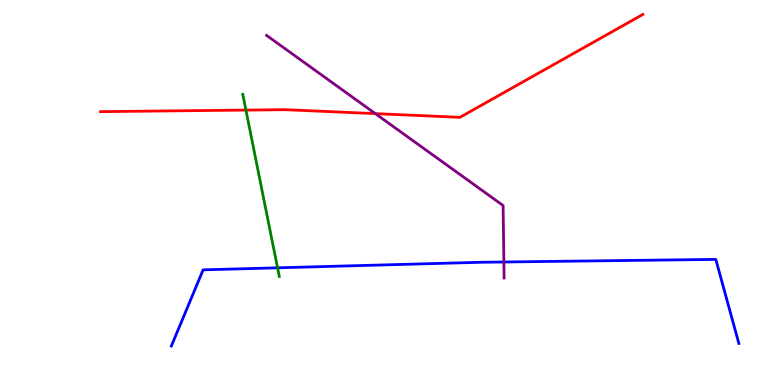[{'lines': ['blue', 'red'], 'intersections': []}, {'lines': ['green', 'red'], 'intersections': [{'x': 3.17, 'y': 7.14}]}, {'lines': ['purple', 'red'], 'intersections': [{'x': 4.84, 'y': 7.05}]}, {'lines': ['blue', 'green'], 'intersections': [{'x': 3.58, 'y': 3.04}]}, {'lines': ['blue', 'purple'], 'intersections': [{'x': 6.5, 'y': 3.19}]}, {'lines': ['green', 'purple'], 'intersections': []}]